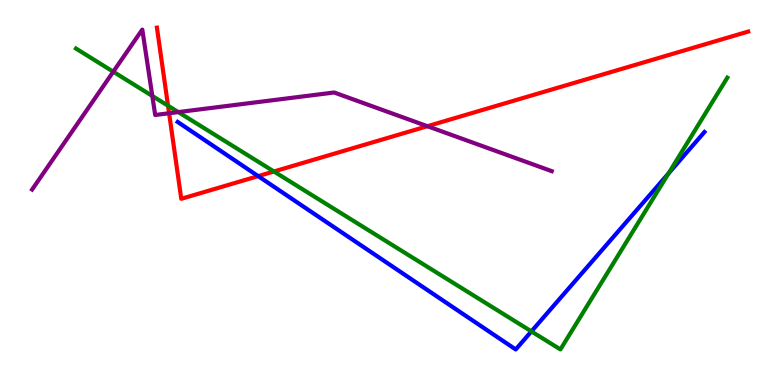[{'lines': ['blue', 'red'], 'intersections': [{'x': 3.33, 'y': 5.43}]}, {'lines': ['green', 'red'], 'intersections': [{'x': 2.17, 'y': 7.25}, {'x': 3.53, 'y': 5.55}]}, {'lines': ['purple', 'red'], 'intersections': [{'x': 2.18, 'y': 7.06}, {'x': 5.51, 'y': 6.72}]}, {'lines': ['blue', 'green'], 'intersections': [{'x': 6.86, 'y': 1.39}, {'x': 8.63, 'y': 5.49}]}, {'lines': ['blue', 'purple'], 'intersections': []}, {'lines': ['green', 'purple'], 'intersections': [{'x': 1.46, 'y': 8.14}, {'x': 1.97, 'y': 7.51}, {'x': 2.3, 'y': 7.09}]}]